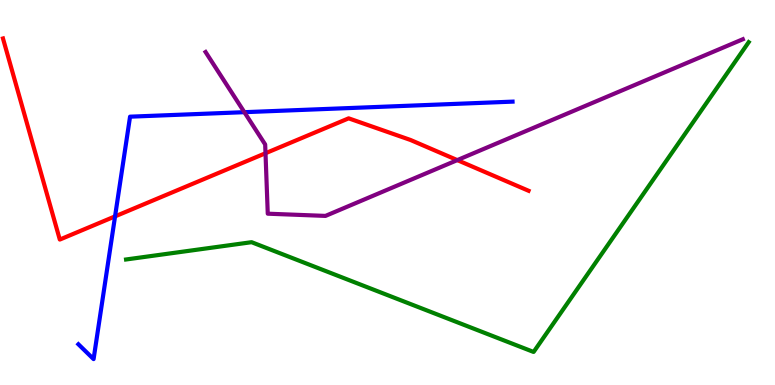[{'lines': ['blue', 'red'], 'intersections': [{'x': 1.48, 'y': 4.38}]}, {'lines': ['green', 'red'], 'intersections': []}, {'lines': ['purple', 'red'], 'intersections': [{'x': 3.43, 'y': 6.02}, {'x': 5.9, 'y': 5.84}]}, {'lines': ['blue', 'green'], 'intersections': []}, {'lines': ['blue', 'purple'], 'intersections': [{'x': 3.15, 'y': 7.09}]}, {'lines': ['green', 'purple'], 'intersections': []}]